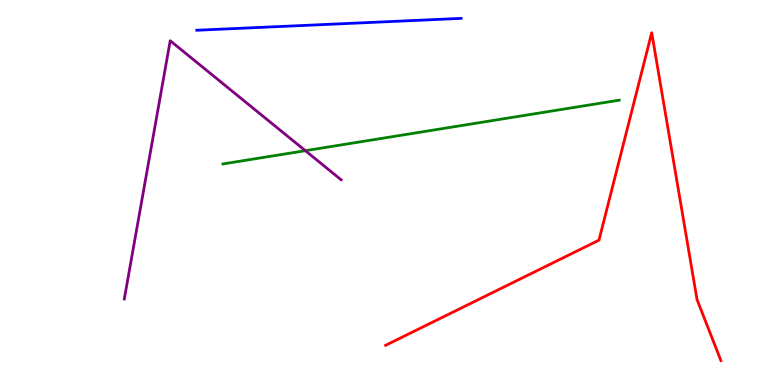[{'lines': ['blue', 'red'], 'intersections': []}, {'lines': ['green', 'red'], 'intersections': []}, {'lines': ['purple', 'red'], 'intersections': []}, {'lines': ['blue', 'green'], 'intersections': []}, {'lines': ['blue', 'purple'], 'intersections': []}, {'lines': ['green', 'purple'], 'intersections': [{'x': 3.94, 'y': 6.09}]}]